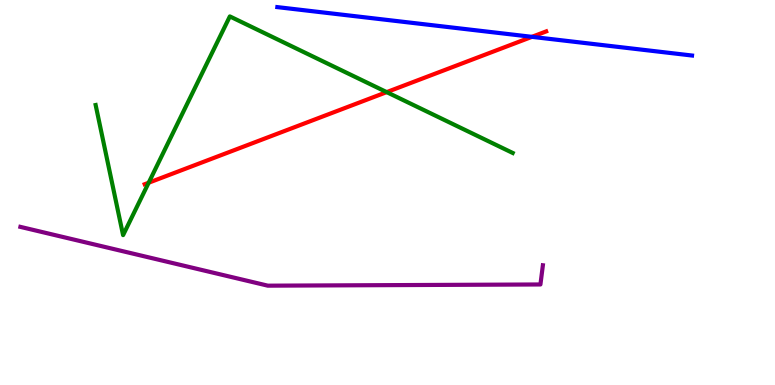[{'lines': ['blue', 'red'], 'intersections': [{'x': 6.86, 'y': 9.04}]}, {'lines': ['green', 'red'], 'intersections': [{'x': 1.92, 'y': 5.25}, {'x': 4.99, 'y': 7.61}]}, {'lines': ['purple', 'red'], 'intersections': []}, {'lines': ['blue', 'green'], 'intersections': []}, {'lines': ['blue', 'purple'], 'intersections': []}, {'lines': ['green', 'purple'], 'intersections': []}]